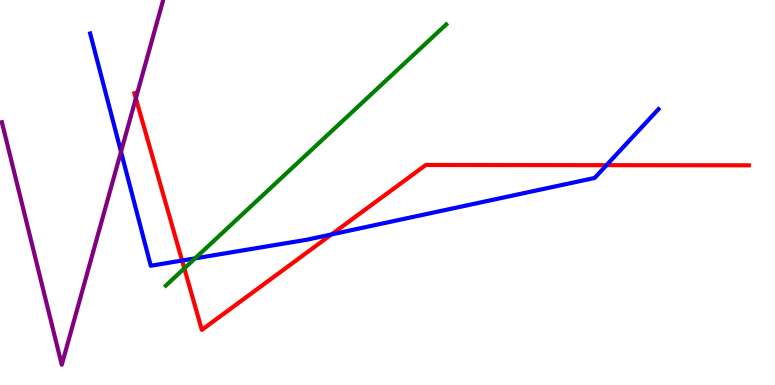[{'lines': ['blue', 'red'], 'intersections': [{'x': 2.35, 'y': 3.23}, {'x': 4.28, 'y': 3.91}, {'x': 7.83, 'y': 5.71}]}, {'lines': ['green', 'red'], 'intersections': [{'x': 2.38, 'y': 3.03}]}, {'lines': ['purple', 'red'], 'intersections': [{'x': 1.75, 'y': 7.45}]}, {'lines': ['blue', 'green'], 'intersections': [{'x': 2.52, 'y': 3.29}]}, {'lines': ['blue', 'purple'], 'intersections': [{'x': 1.56, 'y': 6.06}]}, {'lines': ['green', 'purple'], 'intersections': []}]